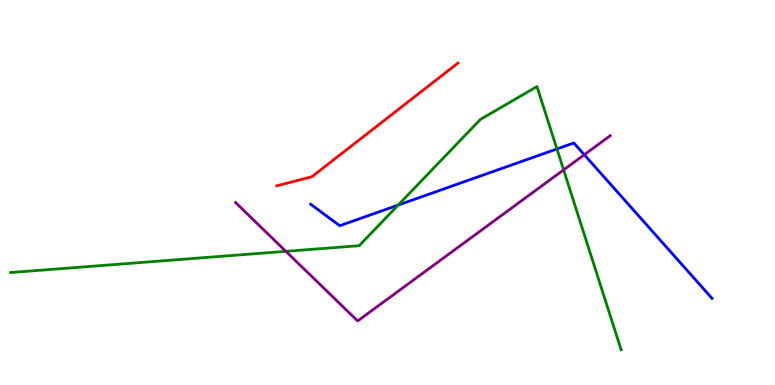[{'lines': ['blue', 'red'], 'intersections': []}, {'lines': ['green', 'red'], 'intersections': []}, {'lines': ['purple', 'red'], 'intersections': []}, {'lines': ['blue', 'green'], 'intersections': [{'x': 5.14, 'y': 4.67}, {'x': 7.19, 'y': 6.13}]}, {'lines': ['blue', 'purple'], 'intersections': [{'x': 7.54, 'y': 5.98}]}, {'lines': ['green', 'purple'], 'intersections': [{'x': 3.69, 'y': 3.47}, {'x': 7.27, 'y': 5.59}]}]